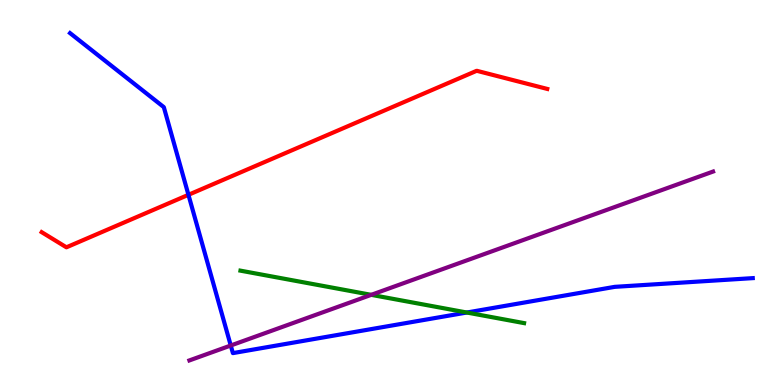[{'lines': ['blue', 'red'], 'intersections': [{'x': 2.43, 'y': 4.94}]}, {'lines': ['green', 'red'], 'intersections': []}, {'lines': ['purple', 'red'], 'intersections': []}, {'lines': ['blue', 'green'], 'intersections': [{'x': 6.02, 'y': 1.88}]}, {'lines': ['blue', 'purple'], 'intersections': [{'x': 2.98, 'y': 1.03}]}, {'lines': ['green', 'purple'], 'intersections': [{'x': 4.79, 'y': 2.34}]}]